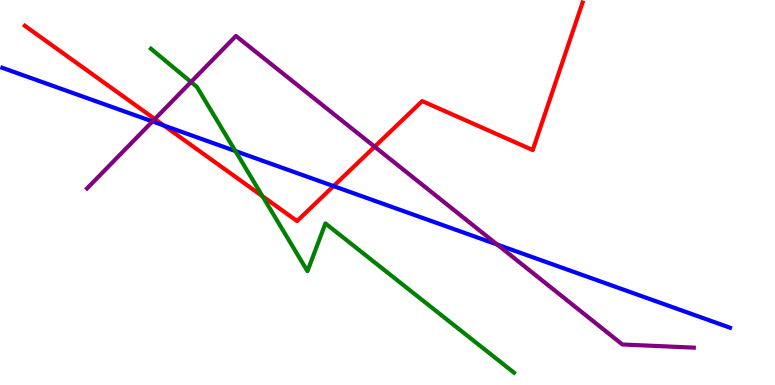[{'lines': ['blue', 'red'], 'intersections': [{'x': 2.11, 'y': 6.74}, {'x': 4.3, 'y': 5.17}]}, {'lines': ['green', 'red'], 'intersections': [{'x': 3.39, 'y': 4.9}]}, {'lines': ['purple', 'red'], 'intersections': [{'x': 2.0, 'y': 6.91}, {'x': 4.83, 'y': 6.19}]}, {'lines': ['blue', 'green'], 'intersections': [{'x': 3.04, 'y': 6.08}]}, {'lines': ['blue', 'purple'], 'intersections': [{'x': 1.97, 'y': 6.85}, {'x': 6.42, 'y': 3.65}]}, {'lines': ['green', 'purple'], 'intersections': [{'x': 2.46, 'y': 7.87}]}]